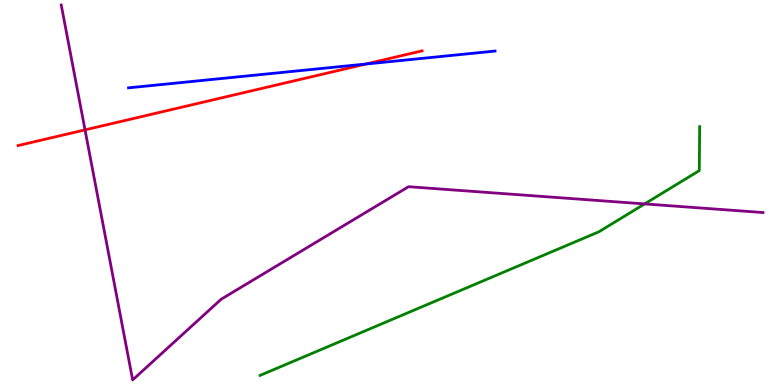[{'lines': ['blue', 'red'], 'intersections': [{'x': 4.72, 'y': 8.34}]}, {'lines': ['green', 'red'], 'intersections': []}, {'lines': ['purple', 'red'], 'intersections': [{'x': 1.1, 'y': 6.63}]}, {'lines': ['blue', 'green'], 'intersections': []}, {'lines': ['blue', 'purple'], 'intersections': []}, {'lines': ['green', 'purple'], 'intersections': [{'x': 8.32, 'y': 4.7}]}]